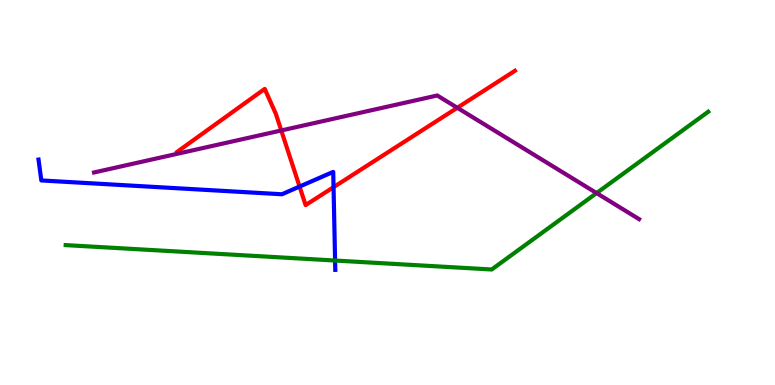[{'lines': ['blue', 'red'], 'intersections': [{'x': 3.87, 'y': 5.15}, {'x': 4.3, 'y': 5.14}]}, {'lines': ['green', 'red'], 'intersections': []}, {'lines': ['purple', 'red'], 'intersections': [{'x': 3.63, 'y': 6.61}, {'x': 5.9, 'y': 7.2}]}, {'lines': ['blue', 'green'], 'intersections': [{'x': 4.32, 'y': 3.23}]}, {'lines': ['blue', 'purple'], 'intersections': []}, {'lines': ['green', 'purple'], 'intersections': [{'x': 7.7, 'y': 4.98}]}]